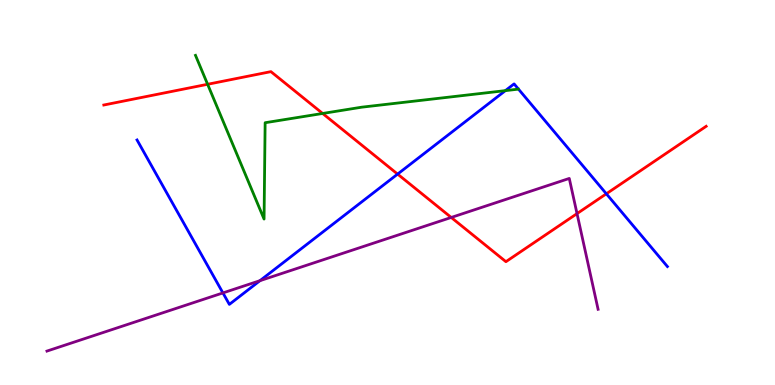[{'lines': ['blue', 'red'], 'intersections': [{'x': 5.13, 'y': 5.48}, {'x': 7.82, 'y': 4.97}]}, {'lines': ['green', 'red'], 'intersections': [{'x': 2.68, 'y': 7.81}, {'x': 4.16, 'y': 7.05}]}, {'lines': ['purple', 'red'], 'intersections': [{'x': 5.82, 'y': 4.35}, {'x': 7.45, 'y': 4.45}]}, {'lines': ['blue', 'green'], 'intersections': [{'x': 6.52, 'y': 7.65}]}, {'lines': ['blue', 'purple'], 'intersections': [{'x': 2.88, 'y': 2.39}, {'x': 3.35, 'y': 2.71}]}, {'lines': ['green', 'purple'], 'intersections': []}]